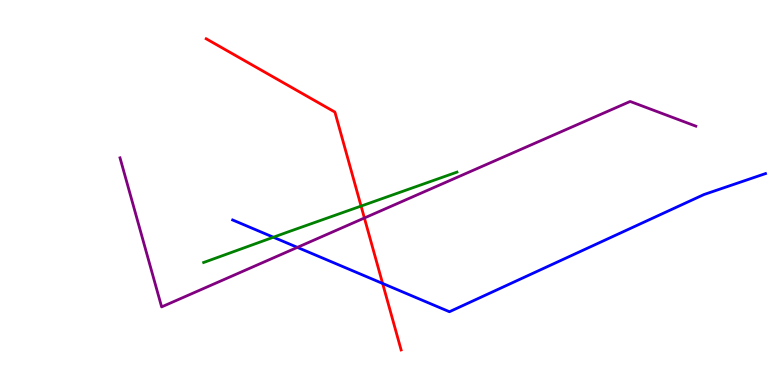[{'lines': ['blue', 'red'], 'intersections': [{'x': 4.94, 'y': 2.64}]}, {'lines': ['green', 'red'], 'intersections': [{'x': 4.66, 'y': 4.65}]}, {'lines': ['purple', 'red'], 'intersections': [{'x': 4.7, 'y': 4.34}]}, {'lines': ['blue', 'green'], 'intersections': [{'x': 3.53, 'y': 3.84}]}, {'lines': ['blue', 'purple'], 'intersections': [{'x': 3.84, 'y': 3.57}]}, {'lines': ['green', 'purple'], 'intersections': []}]